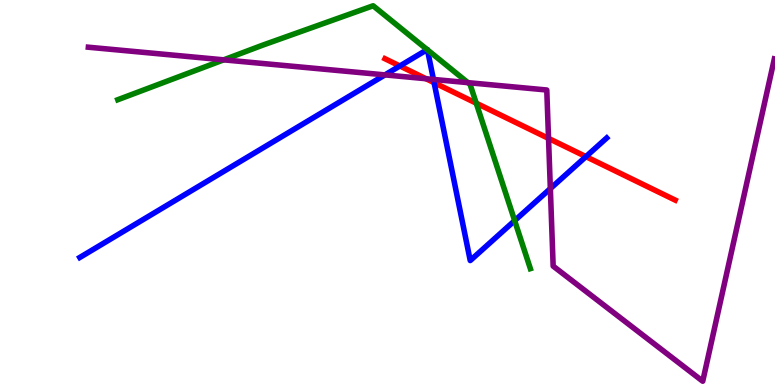[{'lines': ['blue', 'red'], 'intersections': [{'x': 5.16, 'y': 8.29}, {'x': 5.6, 'y': 7.85}, {'x': 7.56, 'y': 5.93}]}, {'lines': ['green', 'red'], 'intersections': [{'x': 6.14, 'y': 7.32}]}, {'lines': ['purple', 'red'], 'intersections': [{'x': 5.5, 'y': 7.96}, {'x': 7.08, 'y': 6.41}]}, {'lines': ['blue', 'green'], 'intersections': [{'x': 5.51, 'y': 8.71}, {'x': 5.52, 'y': 8.71}, {'x': 6.64, 'y': 4.27}]}, {'lines': ['blue', 'purple'], 'intersections': [{'x': 4.97, 'y': 8.05}, {'x': 5.59, 'y': 7.94}, {'x': 7.1, 'y': 5.1}]}, {'lines': ['green', 'purple'], 'intersections': [{'x': 2.89, 'y': 8.45}, {'x': 6.04, 'y': 7.85}]}]